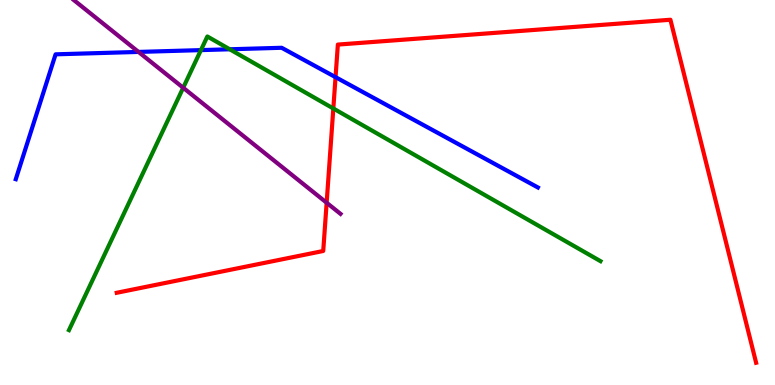[{'lines': ['blue', 'red'], 'intersections': [{'x': 4.33, 'y': 8.0}]}, {'lines': ['green', 'red'], 'intersections': [{'x': 4.3, 'y': 7.18}]}, {'lines': ['purple', 'red'], 'intersections': [{'x': 4.21, 'y': 4.73}]}, {'lines': ['blue', 'green'], 'intersections': [{'x': 2.59, 'y': 8.7}, {'x': 2.96, 'y': 8.72}]}, {'lines': ['blue', 'purple'], 'intersections': [{'x': 1.79, 'y': 8.65}]}, {'lines': ['green', 'purple'], 'intersections': [{'x': 2.36, 'y': 7.72}]}]